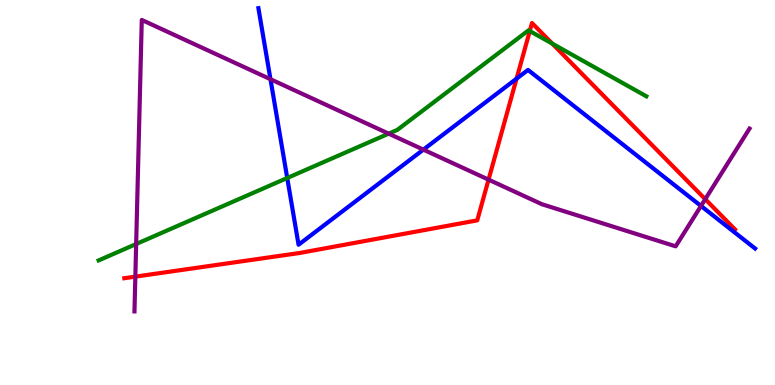[{'lines': ['blue', 'red'], 'intersections': [{'x': 6.67, 'y': 7.96}]}, {'lines': ['green', 'red'], 'intersections': [{'x': 6.84, 'y': 9.19}, {'x': 7.13, 'y': 8.87}]}, {'lines': ['purple', 'red'], 'intersections': [{'x': 1.75, 'y': 2.81}, {'x': 6.3, 'y': 5.33}, {'x': 9.1, 'y': 4.83}]}, {'lines': ['blue', 'green'], 'intersections': [{'x': 3.71, 'y': 5.38}]}, {'lines': ['blue', 'purple'], 'intersections': [{'x': 3.49, 'y': 7.94}, {'x': 5.46, 'y': 6.11}, {'x': 9.05, 'y': 4.65}]}, {'lines': ['green', 'purple'], 'intersections': [{'x': 1.76, 'y': 3.66}, {'x': 5.02, 'y': 6.53}]}]